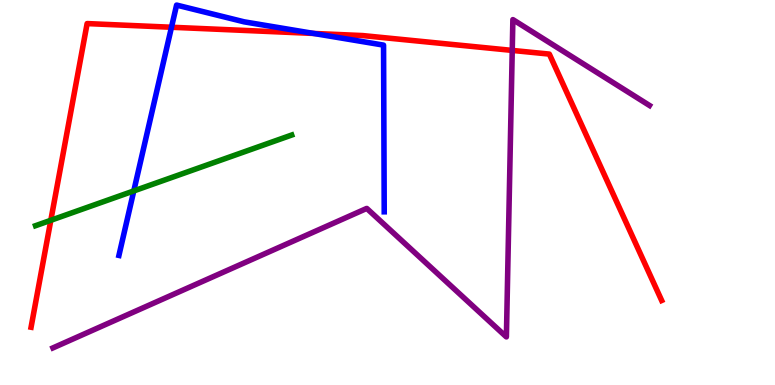[{'lines': ['blue', 'red'], 'intersections': [{'x': 2.21, 'y': 9.29}, {'x': 4.05, 'y': 9.13}]}, {'lines': ['green', 'red'], 'intersections': [{'x': 0.656, 'y': 4.28}]}, {'lines': ['purple', 'red'], 'intersections': [{'x': 6.61, 'y': 8.69}]}, {'lines': ['blue', 'green'], 'intersections': [{'x': 1.73, 'y': 5.04}]}, {'lines': ['blue', 'purple'], 'intersections': []}, {'lines': ['green', 'purple'], 'intersections': []}]